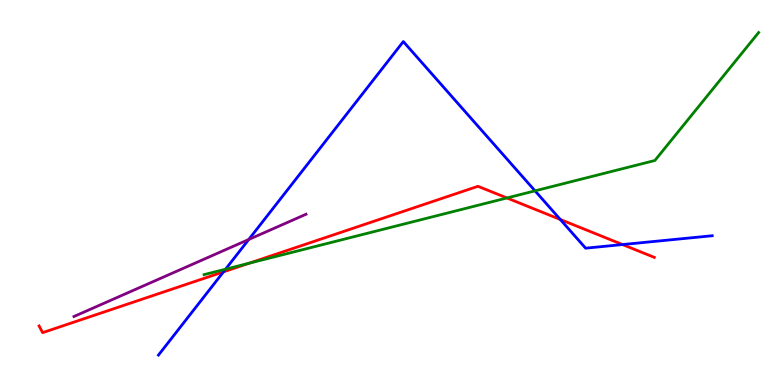[{'lines': ['blue', 'red'], 'intersections': [{'x': 2.88, 'y': 2.94}, {'x': 7.23, 'y': 4.3}, {'x': 8.03, 'y': 3.65}]}, {'lines': ['green', 'red'], 'intersections': [{'x': 3.21, 'y': 3.16}, {'x': 6.54, 'y': 4.86}]}, {'lines': ['purple', 'red'], 'intersections': []}, {'lines': ['blue', 'green'], 'intersections': [{'x': 2.91, 'y': 3.01}, {'x': 6.9, 'y': 5.04}]}, {'lines': ['blue', 'purple'], 'intersections': [{'x': 3.21, 'y': 3.78}]}, {'lines': ['green', 'purple'], 'intersections': []}]